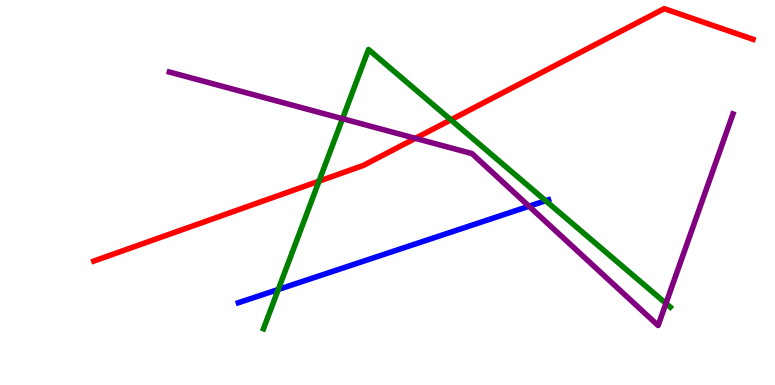[{'lines': ['blue', 'red'], 'intersections': []}, {'lines': ['green', 'red'], 'intersections': [{'x': 4.12, 'y': 5.29}, {'x': 5.82, 'y': 6.89}]}, {'lines': ['purple', 'red'], 'intersections': [{'x': 5.36, 'y': 6.41}]}, {'lines': ['blue', 'green'], 'intersections': [{'x': 3.59, 'y': 2.48}, {'x': 7.04, 'y': 4.79}]}, {'lines': ['blue', 'purple'], 'intersections': [{'x': 6.83, 'y': 4.64}]}, {'lines': ['green', 'purple'], 'intersections': [{'x': 4.42, 'y': 6.92}, {'x': 8.59, 'y': 2.12}]}]